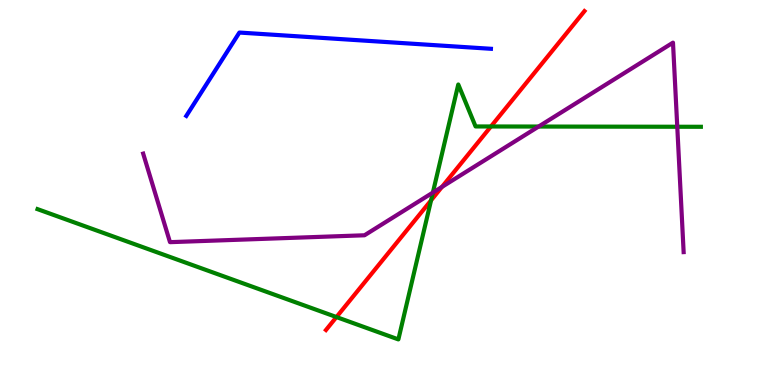[{'lines': ['blue', 'red'], 'intersections': []}, {'lines': ['green', 'red'], 'intersections': [{'x': 4.34, 'y': 1.76}, {'x': 5.56, 'y': 4.8}, {'x': 6.33, 'y': 6.71}]}, {'lines': ['purple', 'red'], 'intersections': [{'x': 5.7, 'y': 5.15}]}, {'lines': ['blue', 'green'], 'intersections': []}, {'lines': ['blue', 'purple'], 'intersections': []}, {'lines': ['green', 'purple'], 'intersections': [{'x': 5.59, 'y': 5.0}, {'x': 6.95, 'y': 6.71}, {'x': 8.74, 'y': 6.71}]}]